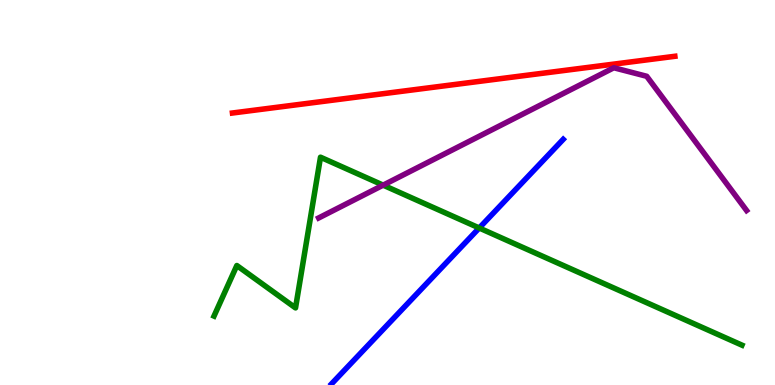[{'lines': ['blue', 'red'], 'intersections': []}, {'lines': ['green', 'red'], 'intersections': []}, {'lines': ['purple', 'red'], 'intersections': []}, {'lines': ['blue', 'green'], 'intersections': [{'x': 6.18, 'y': 4.08}]}, {'lines': ['blue', 'purple'], 'intersections': []}, {'lines': ['green', 'purple'], 'intersections': [{'x': 4.94, 'y': 5.19}]}]